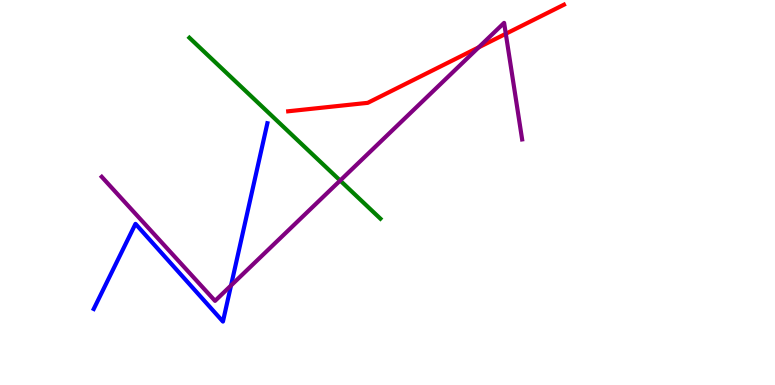[{'lines': ['blue', 'red'], 'intersections': []}, {'lines': ['green', 'red'], 'intersections': []}, {'lines': ['purple', 'red'], 'intersections': [{'x': 6.18, 'y': 8.77}, {'x': 6.53, 'y': 9.12}]}, {'lines': ['blue', 'green'], 'intersections': []}, {'lines': ['blue', 'purple'], 'intersections': [{'x': 2.98, 'y': 2.58}]}, {'lines': ['green', 'purple'], 'intersections': [{'x': 4.39, 'y': 5.31}]}]